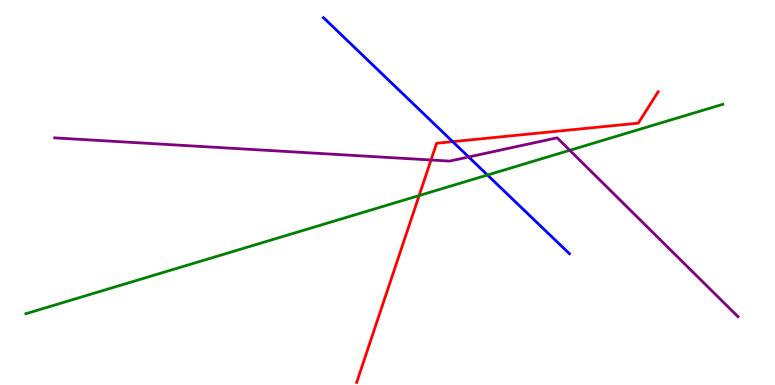[{'lines': ['blue', 'red'], 'intersections': [{'x': 5.84, 'y': 6.32}]}, {'lines': ['green', 'red'], 'intersections': [{'x': 5.41, 'y': 4.92}]}, {'lines': ['purple', 'red'], 'intersections': [{'x': 5.56, 'y': 5.84}]}, {'lines': ['blue', 'green'], 'intersections': [{'x': 6.29, 'y': 5.45}]}, {'lines': ['blue', 'purple'], 'intersections': [{'x': 6.05, 'y': 5.92}]}, {'lines': ['green', 'purple'], 'intersections': [{'x': 7.35, 'y': 6.1}]}]